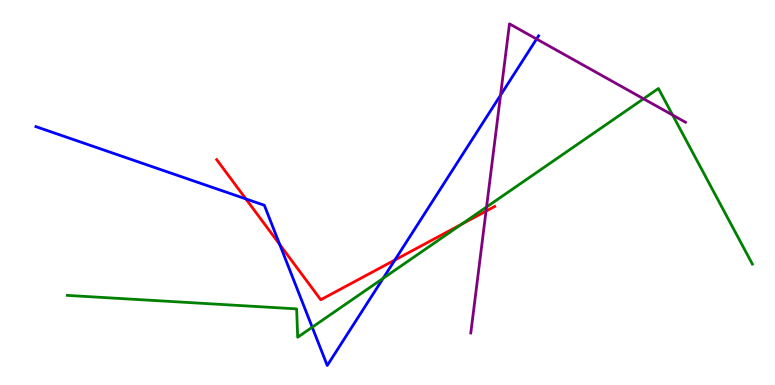[{'lines': ['blue', 'red'], 'intersections': [{'x': 3.17, 'y': 4.83}, {'x': 3.61, 'y': 3.65}, {'x': 5.1, 'y': 3.25}]}, {'lines': ['green', 'red'], 'intersections': [{'x': 5.96, 'y': 4.18}]}, {'lines': ['purple', 'red'], 'intersections': [{'x': 6.27, 'y': 4.52}]}, {'lines': ['blue', 'green'], 'intersections': [{'x': 4.03, 'y': 1.5}, {'x': 4.94, 'y': 2.77}]}, {'lines': ['blue', 'purple'], 'intersections': [{'x': 6.46, 'y': 7.53}, {'x': 6.92, 'y': 8.99}]}, {'lines': ['green', 'purple'], 'intersections': [{'x': 6.28, 'y': 4.62}, {'x': 8.3, 'y': 7.43}, {'x': 8.68, 'y': 7.01}]}]